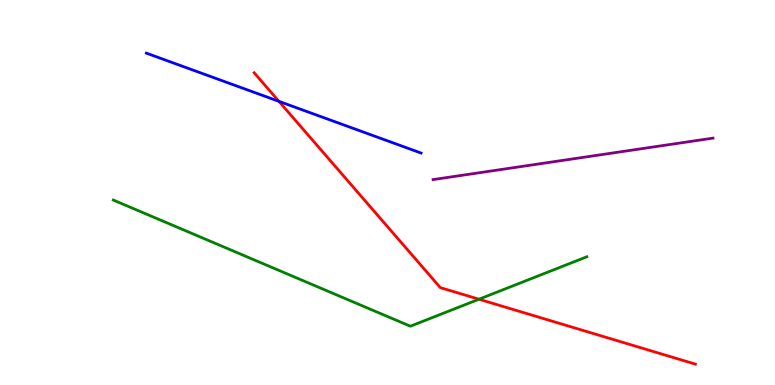[{'lines': ['blue', 'red'], 'intersections': [{'x': 3.6, 'y': 7.37}]}, {'lines': ['green', 'red'], 'intersections': [{'x': 6.18, 'y': 2.23}]}, {'lines': ['purple', 'red'], 'intersections': []}, {'lines': ['blue', 'green'], 'intersections': []}, {'lines': ['blue', 'purple'], 'intersections': []}, {'lines': ['green', 'purple'], 'intersections': []}]